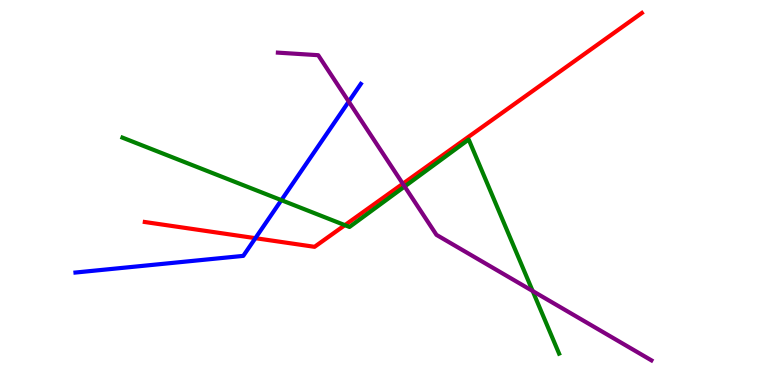[{'lines': ['blue', 'red'], 'intersections': [{'x': 3.3, 'y': 3.81}]}, {'lines': ['green', 'red'], 'intersections': [{'x': 4.45, 'y': 4.15}]}, {'lines': ['purple', 'red'], 'intersections': [{'x': 5.2, 'y': 5.23}]}, {'lines': ['blue', 'green'], 'intersections': [{'x': 3.63, 'y': 4.8}]}, {'lines': ['blue', 'purple'], 'intersections': [{'x': 4.5, 'y': 7.36}]}, {'lines': ['green', 'purple'], 'intersections': [{'x': 5.22, 'y': 5.16}, {'x': 6.87, 'y': 2.44}]}]